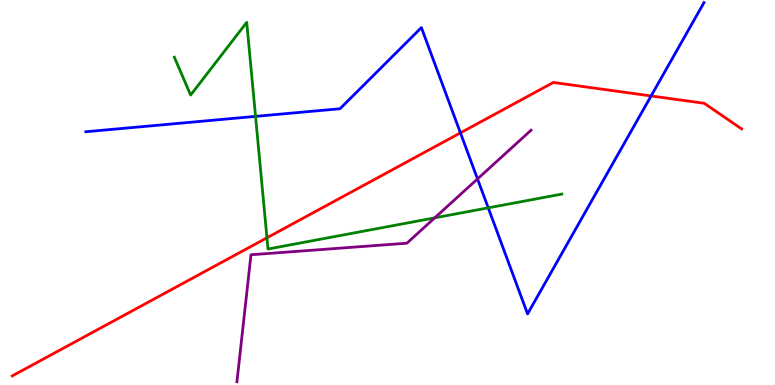[{'lines': ['blue', 'red'], 'intersections': [{'x': 5.94, 'y': 6.55}, {'x': 8.4, 'y': 7.51}]}, {'lines': ['green', 'red'], 'intersections': [{'x': 3.44, 'y': 3.82}]}, {'lines': ['purple', 'red'], 'intersections': []}, {'lines': ['blue', 'green'], 'intersections': [{'x': 3.3, 'y': 6.98}, {'x': 6.3, 'y': 4.6}]}, {'lines': ['blue', 'purple'], 'intersections': [{'x': 6.16, 'y': 5.35}]}, {'lines': ['green', 'purple'], 'intersections': [{'x': 5.61, 'y': 4.34}]}]